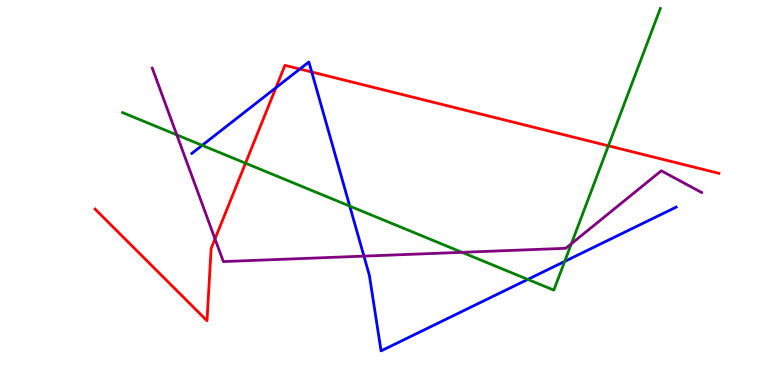[{'lines': ['blue', 'red'], 'intersections': [{'x': 3.56, 'y': 7.72}, {'x': 3.87, 'y': 8.21}, {'x': 4.02, 'y': 8.13}]}, {'lines': ['green', 'red'], 'intersections': [{'x': 3.17, 'y': 5.76}, {'x': 7.85, 'y': 6.21}]}, {'lines': ['purple', 'red'], 'intersections': [{'x': 2.77, 'y': 3.79}]}, {'lines': ['blue', 'green'], 'intersections': [{'x': 2.61, 'y': 6.22}, {'x': 4.51, 'y': 4.65}, {'x': 6.81, 'y': 2.74}, {'x': 7.29, 'y': 3.21}]}, {'lines': ['blue', 'purple'], 'intersections': [{'x': 4.7, 'y': 3.35}]}, {'lines': ['green', 'purple'], 'intersections': [{'x': 2.28, 'y': 6.5}, {'x': 5.96, 'y': 3.45}, {'x': 7.37, 'y': 3.67}]}]